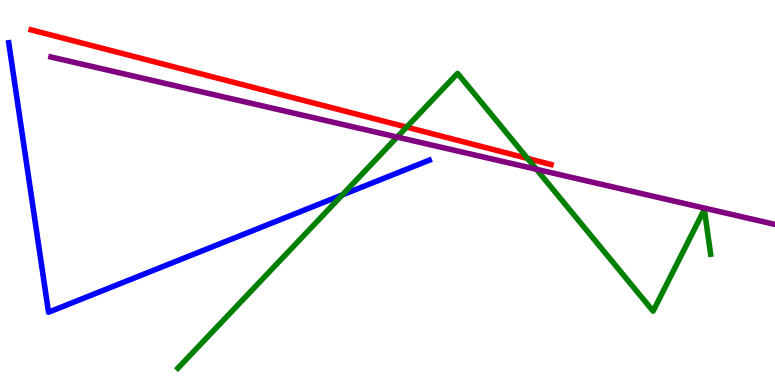[{'lines': ['blue', 'red'], 'intersections': []}, {'lines': ['green', 'red'], 'intersections': [{'x': 5.25, 'y': 6.7}, {'x': 6.81, 'y': 5.89}]}, {'lines': ['purple', 'red'], 'intersections': []}, {'lines': ['blue', 'green'], 'intersections': [{'x': 4.42, 'y': 4.94}]}, {'lines': ['blue', 'purple'], 'intersections': []}, {'lines': ['green', 'purple'], 'intersections': [{'x': 5.12, 'y': 6.44}, {'x': 6.92, 'y': 5.6}]}]